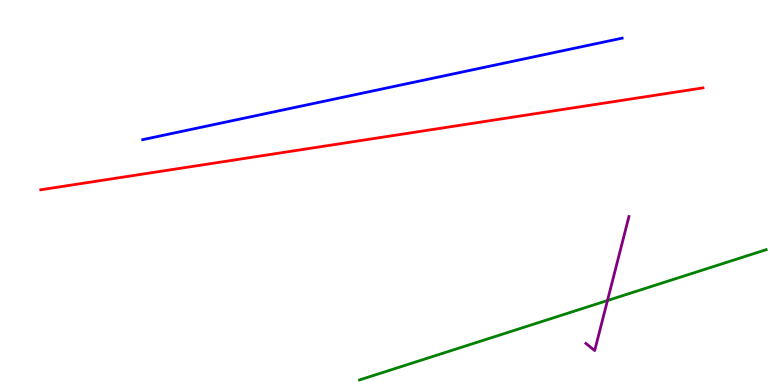[{'lines': ['blue', 'red'], 'intersections': []}, {'lines': ['green', 'red'], 'intersections': []}, {'lines': ['purple', 'red'], 'intersections': []}, {'lines': ['blue', 'green'], 'intersections': []}, {'lines': ['blue', 'purple'], 'intersections': []}, {'lines': ['green', 'purple'], 'intersections': [{'x': 7.84, 'y': 2.19}]}]